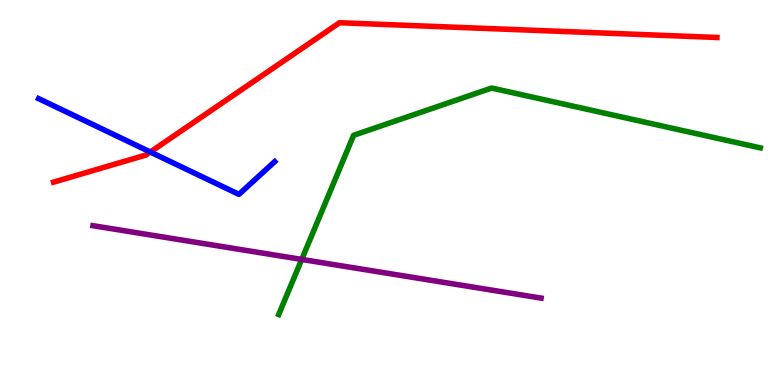[{'lines': ['blue', 'red'], 'intersections': [{'x': 1.94, 'y': 6.05}]}, {'lines': ['green', 'red'], 'intersections': []}, {'lines': ['purple', 'red'], 'intersections': []}, {'lines': ['blue', 'green'], 'intersections': []}, {'lines': ['blue', 'purple'], 'intersections': []}, {'lines': ['green', 'purple'], 'intersections': [{'x': 3.89, 'y': 3.26}]}]